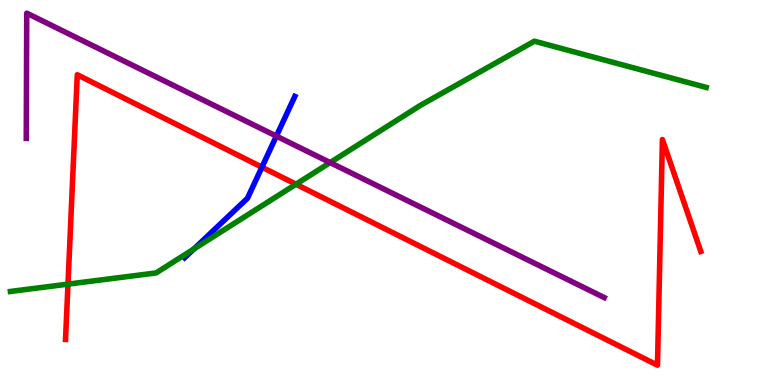[{'lines': ['blue', 'red'], 'intersections': [{'x': 3.38, 'y': 5.66}]}, {'lines': ['green', 'red'], 'intersections': [{'x': 0.877, 'y': 2.62}, {'x': 3.82, 'y': 5.21}]}, {'lines': ['purple', 'red'], 'intersections': []}, {'lines': ['blue', 'green'], 'intersections': [{'x': 2.5, 'y': 3.53}]}, {'lines': ['blue', 'purple'], 'intersections': [{'x': 3.57, 'y': 6.46}]}, {'lines': ['green', 'purple'], 'intersections': [{'x': 4.26, 'y': 5.78}]}]